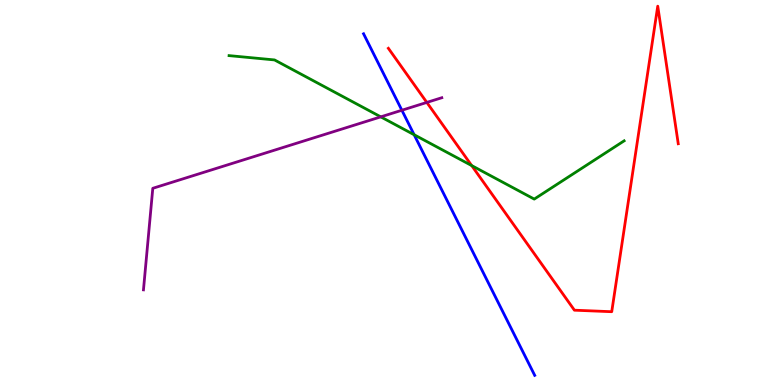[{'lines': ['blue', 'red'], 'intersections': []}, {'lines': ['green', 'red'], 'intersections': [{'x': 6.09, 'y': 5.7}]}, {'lines': ['purple', 'red'], 'intersections': [{'x': 5.51, 'y': 7.34}]}, {'lines': ['blue', 'green'], 'intersections': [{'x': 5.34, 'y': 6.5}]}, {'lines': ['blue', 'purple'], 'intersections': [{'x': 5.19, 'y': 7.14}]}, {'lines': ['green', 'purple'], 'intersections': [{'x': 4.91, 'y': 6.96}]}]